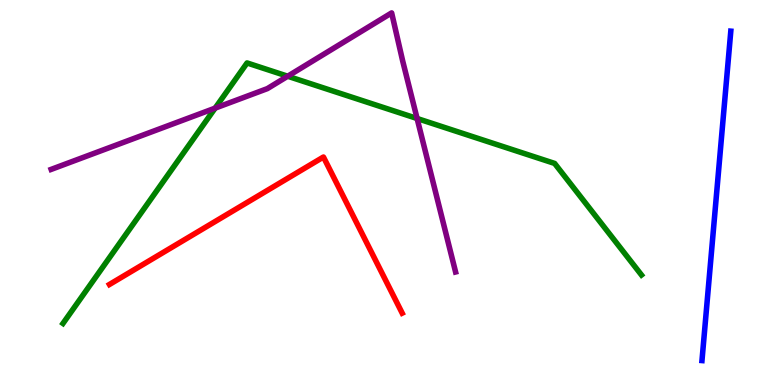[{'lines': ['blue', 'red'], 'intersections': []}, {'lines': ['green', 'red'], 'intersections': []}, {'lines': ['purple', 'red'], 'intersections': []}, {'lines': ['blue', 'green'], 'intersections': []}, {'lines': ['blue', 'purple'], 'intersections': []}, {'lines': ['green', 'purple'], 'intersections': [{'x': 2.78, 'y': 7.19}, {'x': 3.71, 'y': 8.02}, {'x': 5.38, 'y': 6.92}]}]